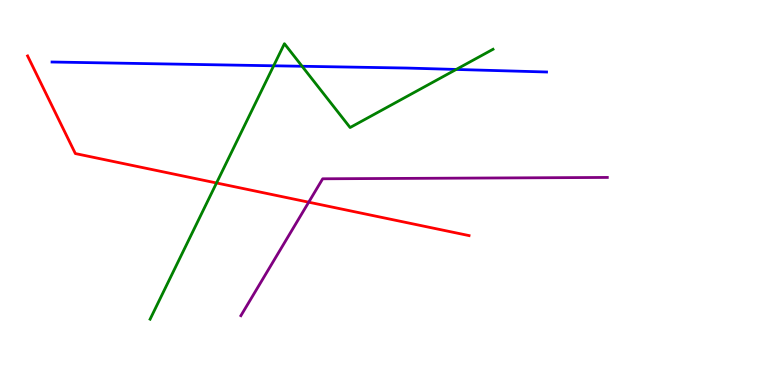[{'lines': ['blue', 'red'], 'intersections': []}, {'lines': ['green', 'red'], 'intersections': [{'x': 2.79, 'y': 5.25}]}, {'lines': ['purple', 'red'], 'intersections': [{'x': 3.98, 'y': 4.75}]}, {'lines': ['blue', 'green'], 'intersections': [{'x': 3.53, 'y': 8.29}, {'x': 3.9, 'y': 8.28}, {'x': 5.89, 'y': 8.2}]}, {'lines': ['blue', 'purple'], 'intersections': []}, {'lines': ['green', 'purple'], 'intersections': []}]